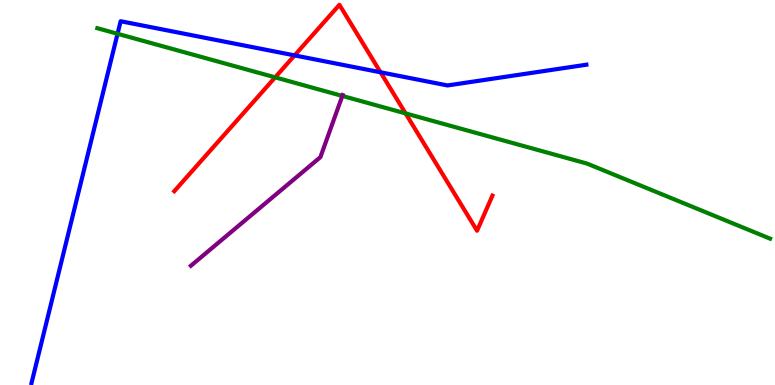[{'lines': ['blue', 'red'], 'intersections': [{'x': 3.8, 'y': 8.56}, {'x': 4.91, 'y': 8.12}]}, {'lines': ['green', 'red'], 'intersections': [{'x': 3.55, 'y': 7.99}, {'x': 5.23, 'y': 7.05}]}, {'lines': ['purple', 'red'], 'intersections': []}, {'lines': ['blue', 'green'], 'intersections': [{'x': 1.52, 'y': 9.12}]}, {'lines': ['blue', 'purple'], 'intersections': []}, {'lines': ['green', 'purple'], 'intersections': [{'x': 4.42, 'y': 7.51}]}]